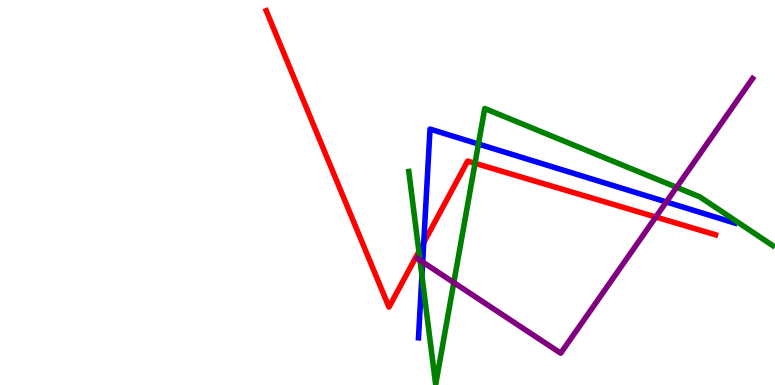[{'lines': ['blue', 'red'], 'intersections': [{'x': 5.47, 'y': 3.7}]}, {'lines': ['green', 'red'], 'intersections': [{'x': 5.41, 'y': 3.47}, {'x': 6.13, 'y': 5.76}]}, {'lines': ['purple', 'red'], 'intersections': [{'x': 8.46, 'y': 4.36}]}, {'lines': ['blue', 'green'], 'intersections': [{'x': 5.44, 'y': 2.84}, {'x': 6.17, 'y': 6.26}]}, {'lines': ['blue', 'purple'], 'intersections': [{'x': 5.45, 'y': 3.19}, {'x': 8.6, 'y': 4.75}]}, {'lines': ['green', 'purple'], 'intersections': [{'x': 5.42, 'y': 3.24}, {'x': 5.86, 'y': 2.66}, {'x': 8.73, 'y': 5.13}]}]